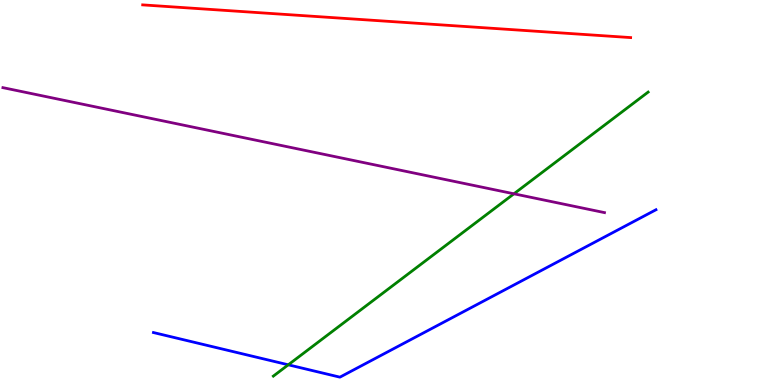[{'lines': ['blue', 'red'], 'intersections': []}, {'lines': ['green', 'red'], 'intersections': []}, {'lines': ['purple', 'red'], 'intersections': []}, {'lines': ['blue', 'green'], 'intersections': [{'x': 3.72, 'y': 0.525}]}, {'lines': ['blue', 'purple'], 'intersections': []}, {'lines': ['green', 'purple'], 'intersections': [{'x': 6.63, 'y': 4.97}]}]